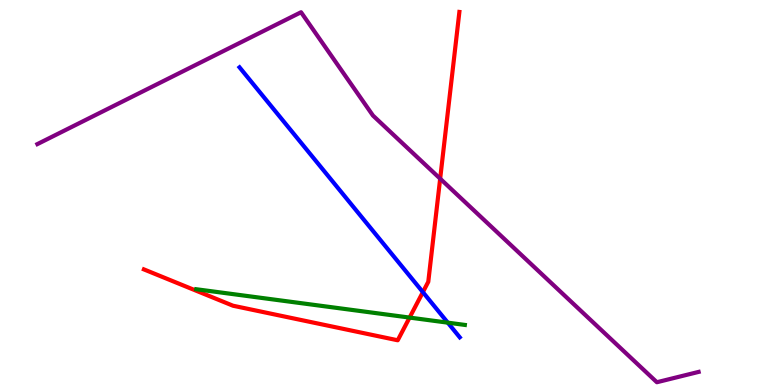[{'lines': ['blue', 'red'], 'intersections': [{'x': 5.46, 'y': 2.41}]}, {'lines': ['green', 'red'], 'intersections': [{'x': 5.28, 'y': 1.75}]}, {'lines': ['purple', 'red'], 'intersections': [{'x': 5.68, 'y': 5.36}]}, {'lines': ['blue', 'green'], 'intersections': [{'x': 5.78, 'y': 1.62}]}, {'lines': ['blue', 'purple'], 'intersections': []}, {'lines': ['green', 'purple'], 'intersections': []}]